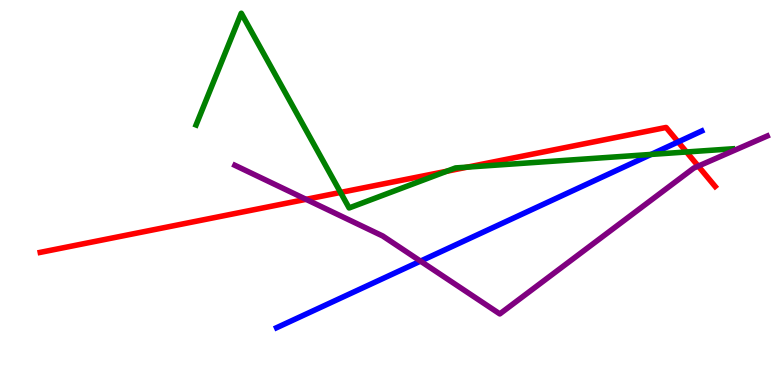[{'lines': ['blue', 'red'], 'intersections': [{'x': 8.75, 'y': 6.31}]}, {'lines': ['green', 'red'], 'intersections': [{'x': 4.39, 'y': 5.0}, {'x': 5.76, 'y': 5.55}, {'x': 6.03, 'y': 5.66}, {'x': 8.86, 'y': 6.05}]}, {'lines': ['purple', 'red'], 'intersections': [{'x': 3.95, 'y': 4.82}, {'x': 9.01, 'y': 5.69}]}, {'lines': ['blue', 'green'], 'intersections': [{'x': 8.4, 'y': 5.99}]}, {'lines': ['blue', 'purple'], 'intersections': [{'x': 5.43, 'y': 3.22}]}, {'lines': ['green', 'purple'], 'intersections': []}]